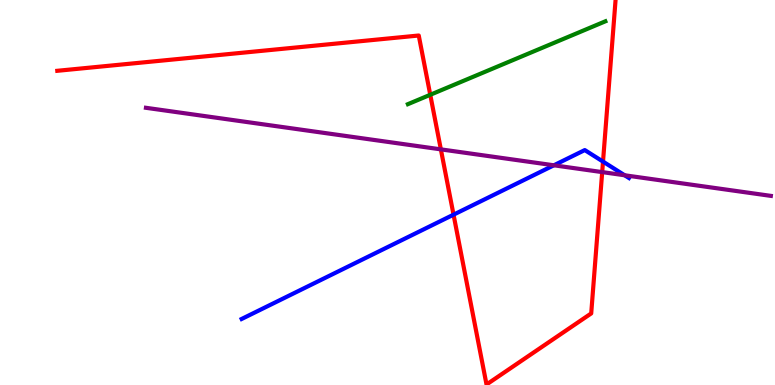[{'lines': ['blue', 'red'], 'intersections': [{'x': 5.85, 'y': 4.42}, {'x': 7.78, 'y': 5.8}]}, {'lines': ['green', 'red'], 'intersections': [{'x': 5.55, 'y': 7.54}]}, {'lines': ['purple', 'red'], 'intersections': [{'x': 5.69, 'y': 6.12}, {'x': 7.77, 'y': 5.53}]}, {'lines': ['blue', 'green'], 'intersections': []}, {'lines': ['blue', 'purple'], 'intersections': [{'x': 7.15, 'y': 5.71}, {'x': 8.06, 'y': 5.45}]}, {'lines': ['green', 'purple'], 'intersections': []}]